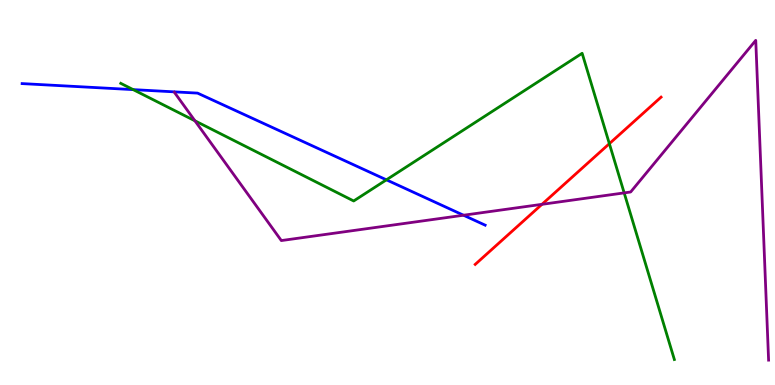[{'lines': ['blue', 'red'], 'intersections': []}, {'lines': ['green', 'red'], 'intersections': [{'x': 7.86, 'y': 6.27}]}, {'lines': ['purple', 'red'], 'intersections': [{'x': 6.99, 'y': 4.69}]}, {'lines': ['blue', 'green'], 'intersections': [{'x': 1.72, 'y': 7.67}, {'x': 4.99, 'y': 5.33}]}, {'lines': ['blue', 'purple'], 'intersections': [{'x': 5.98, 'y': 4.41}]}, {'lines': ['green', 'purple'], 'intersections': [{'x': 2.52, 'y': 6.86}, {'x': 8.05, 'y': 4.99}]}]